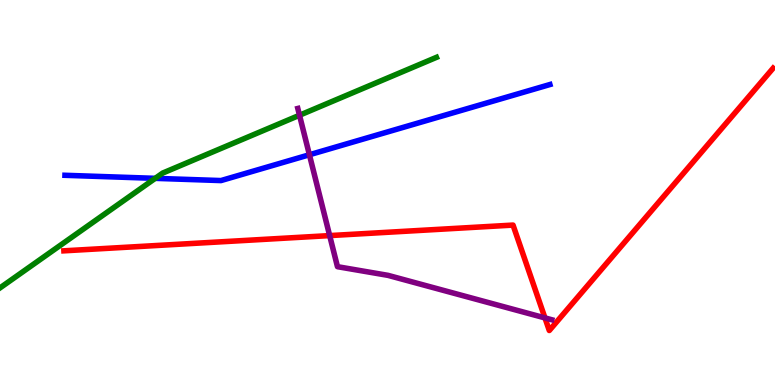[{'lines': ['blue', 'red'], 'intersections': []}, {'lines': ['green', 'red'], 'intersections': []}, {'lines': ['purple', 'red'], 'intersections': [{'x': 4.25, 'y': 3.88}, {'x': 7.03, 'y': 1.74}]}, {'lines': ['blue', 'green'], 'intersections': [{'x': 2.0, 'y': 5.37}]}, {'lines': ['blue', 'purple'], 'intersections': [{'x': 3.99, 'y': 5.98}]}, {'lines': ['green', 'purple'], 'intersections': [{'x': 3.86, 'y': 7.01}]}]